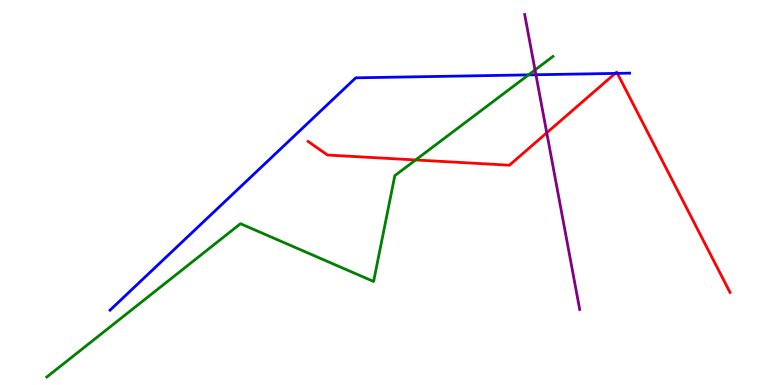[{'lines': ['blue', 'red'], 'intersections': [{'x': 7.94, 'y': 8.09}, {'x': 7.97, 'y': 8.09}]}, {'lines': ['green', 'red'], 'intersections': [{'x': 5.36, 'y': 5.85}]}, {'lines': ['purple', 'red'], 'intersections': [{'x': 7.05, 'y': 6.55}]}, {'lines': ['blue', 'green'], 'intersections': [{'x': 6.82, 'y': 8.06}]}, {'lines': ['blue', 'purple'], 'intersections': [{'x': 6.92, 'y': 8.06}]}, {'lines': ['green', 'purple'], 'intersections': [{'x': 6.9, 'y': 8.18}]}]